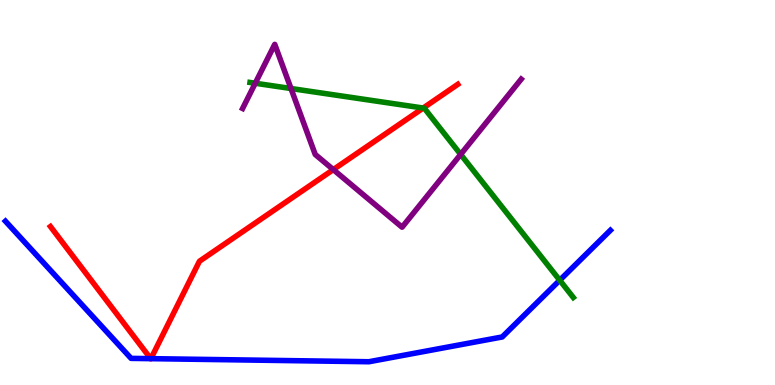[{'lines': ['blue', 'red'], 'intersections': [{'x': 1.94, 'y': 0.684}, {'x': 1.95, 'y': 0.684}]}, {'lines': ['green', 'red'], 'intersections': [{'x': 5.46, 'y': 7.19}]}, {'lines': ['purple', 'red'], 'intersections': [{'x': 4.3, 'y': 5.59}]}, {'lines': ['blue', 'green'], 'intersections': [{'x': 7.22, 'y': 2.72}]}, {'lines': ['blue', 'purple'], 'intersections': []}, {'lines': ['green', 'purple'], 'intersections': [{'x': 3.29, 'y': 7.84}, {'x': 3.75, 'y': 7.7}, {'x': 5.94, 'y': 5.99}]}]